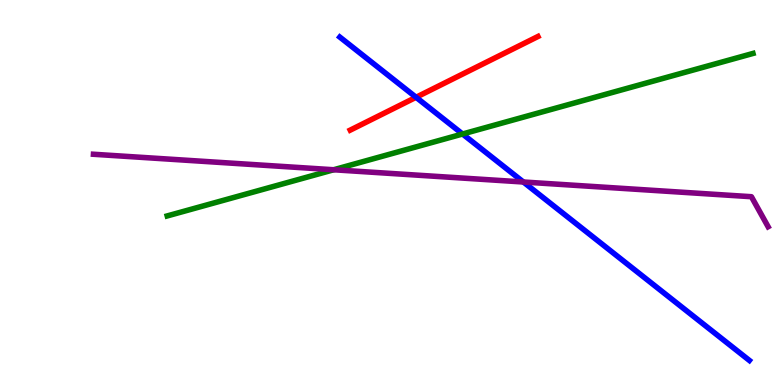[{'lines': ['blue', 'red'], 'intersections': [{'x': 5.37, 'y': 7.47}]}, {'lines': ['green', 'red'], 'intersections': []}, {'lines': ['purple', 'red'], 'intersections': []}, {'lines': ['blue', 'green'], 'intersections': [{'x': 5.97, 'y': 6.52}]}, {'lines': ['blue', 'purple'], 'intersections': [{'x': 6.75, 'y': 5.27}]}, {'lines': ['green', 'purple'], 'intersections': [{'x': 4.31, 'y': 5.59}]}]